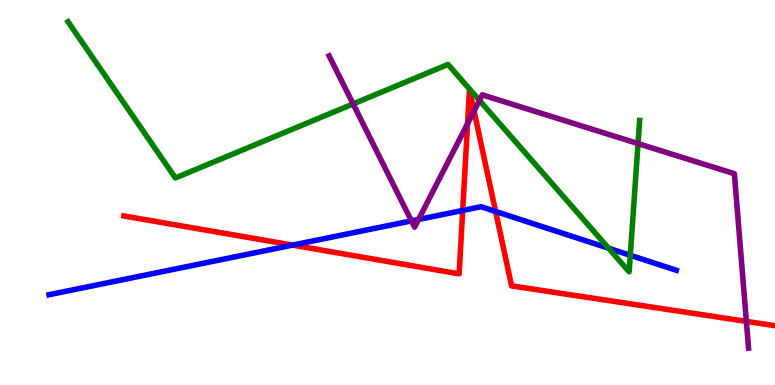[{'lines': ['blue', 'red'], 'intersections': [{'x': 3.78, 'y': 3.63}, {'x': 5.97, 'y': 4.53}, {'x': 6.39, 'y': 4.51}]}, {'lines': ['green', 'red'], 'intersections': []}, {'lines': ['purple', 'red'], 'intersections': [{'x': 6.03, 'y': 6.79}, {'x': 6.12, 'y': 7.12}, {'x': 9.63, 'y': 1.65}]}, {'lines': ['blue', 'green'], 'intersections': [{'x': 7.85, 'y': 3.55}, {'x': 8.13, 'y': 3.37}]}, {'lines': ['blue', 'purple'], 'intersections': [{'x': 5.31, 'y': 4.26}, {'x': 5.4, 'y': 4.3}]}, {'lines': ['green', 'purple'], 'intersections': [{'x': 4.56, 'y': 7.3}, {'x': 6.19, 'y': 7.39}, {'x': 8.23, 'y': 6.27}]}]